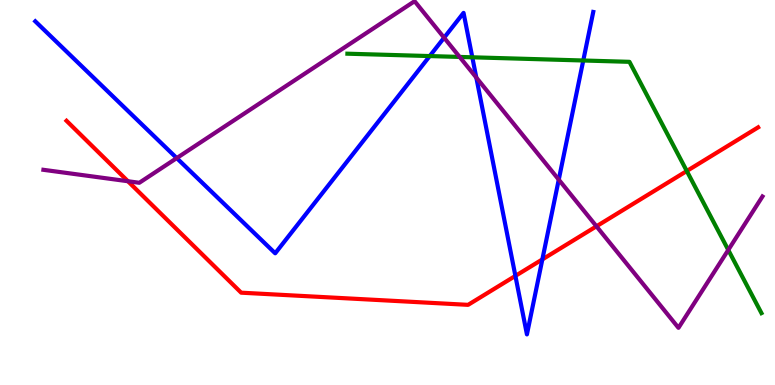[{'lines': ['blue', 'red'], 'intersections': [{'x': 6.65, 'y': 2.83}, {'x': 7.0, 'y': 3.26}]}, {'lines': ['green', 'red'], 'intersections': [{'x': 8.86, 'y': 5.56}]}, {'lines': ['purple', 'red'], 'intersections': [{'x': 1.65, 'y': 5.29}, {'x': 7.7, 'y': 4.12}]}, {'lines': ['blue', 'green'], 'intersections': [{'x': 5.54, 'y': 8.54}, {'x': 6.09, 'y': 8.51}, {'x': 7.53, 'y': 8.43}]}, {'lines': ['blue', 'purple'], 'intersections': [{'x': 2.28, 'y': 5.89}, {'x': 5.73, 'y': 9.02}, {'x': 6.15, 'y': 7.99}, {'x': 7.21, 'y': 5.33}]}, {'lines': ['green', 'purple'], 'intersections': [{'x': 5.93, 'y': 8.52}, {'x': 9.4, 'y': 3.51}]}]